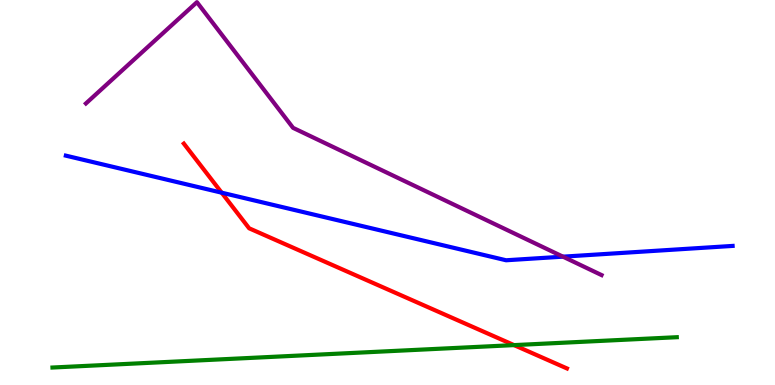[{'lines': ['blue', 'red'], 'intersections': [{'x': 2.86, 'y': 5.0}]}, {'lines': ['green', 'red'], 'intersections': [{'x': 6.63, 'y': 1.04}]}, {'lines': ['purple', 'red'], 'intersections': []}, {'lines': ['blue', 'green'], 'intersections': []}, {'lines': ['blue', 'purple'], 'intersections': [{'x': 7.26, 'y': 3.33}]}, {'lines': ['green', 'purple'], 'intersections': []}]